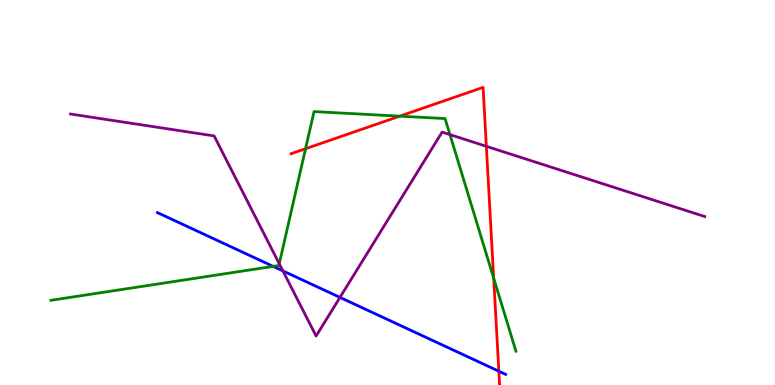[{'lines': ['blue', 'red'], 'intersections': [{'x': 6.44, 'y': 0.358}]}, {'lines': ['green', 'red'], 'intersections': [{'x': 3.94, 'y': 6.14}, {'x': 5.16, 'y': 6.98}, {'x': 6.37, 'y': 2.77}]}, {'lines': ['purple', 'red'], 'intersections': [{'x': 6.28, 'y': 6.2}]}, {'lines': ['blue', 'green'], 'intersections': [{'x': 3.52, 'y': 3.08}]}, {'lines': ['blue', 'purple'], 'intersections': [{'x': 3.65, 'y': 2.96}, {'x': 4.39, 'y': 2.28}]}, {'lines': ['green', 'purple'], 'intersections': [{'x': 3.6, 'y': 3.15}, {'x': 5.81, 'y': 6.5}]}]